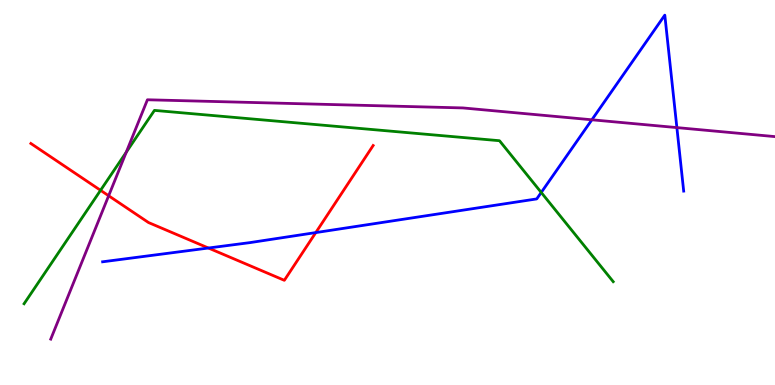[{'lines': ['blue', 'red'], 'intersections': [{'x': 2.69, 'y': 3.56}, {'x': 4.07, 'y': 3.96}]}, {'lines': ['green', 'red'], 'intersections': [{'x': 1.3, 'y': 5.06}]}, {'lines': ['purple', 'red'], 'intersections': [{'x': 1.4, 'y': 4.92}]}, {'lines': ['blue', 'green'], 'intersections': [{'x': 6.98, 'y': 5.0}]}, {'lines': ['blue', 'purple'], 'intersections': [{'x': 7.64, 'y': 6.89}, {'x': 8.73, 'y': 6.69}]}, {'lines': ['green', 'purple'], 'intersections': [{'x': 1.63, 'y': 6.05}]}]